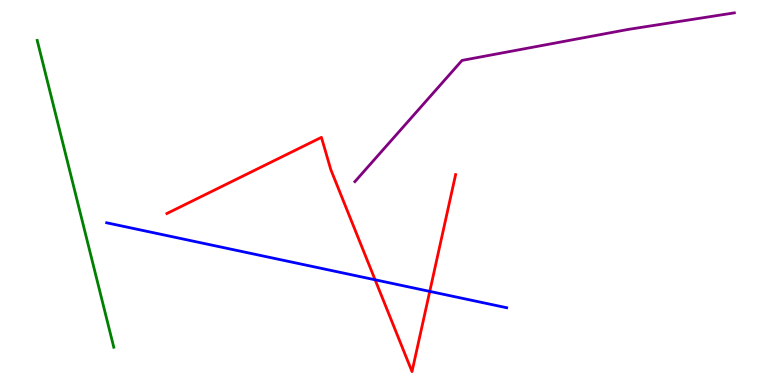[{'lines': ['blue', 'red'], 'intersections': [{'x': 4.84, 'y': 2.73}, {'x': 5.55, 'y': 2.43}]}, {'lines': ['green', 'red'], 'intersections': []}, {'lines': ['purple', 'red'], 'intersections': []}, {'lines': ['blue', 'green'], 'intersections': []}, {'lines': ['blue', 'purple'], 'intersections': []}, {'lines': ['green', 'purple'], 'intersections': []}]